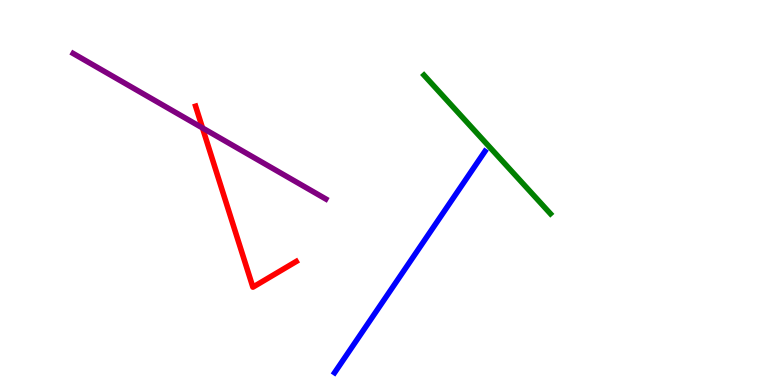[{'lines': ['blue', 'red'], 'intersections': []}, {'lines': ['green', 'red'], 'intersections': []}, {'lines': ['purple', 'red'], 'intersections': [{'x': 2.61, 'y': 6.68}]}, {'lines': ['blue', 'green'], 'intersections': []}, {'lines': ['blue', 'purple'], 'intersections': []}, {'lines': ['green', 'purple'], 'intersections': []}]